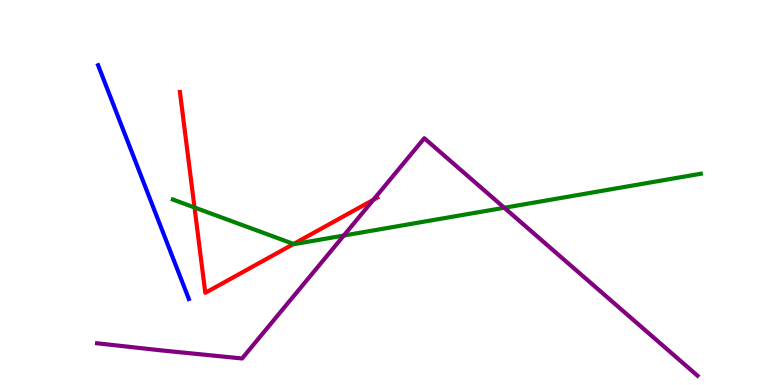[{'lines': ['blue', 'red'], 'intersections': []}, {'lines': ['green', 'red'], 'intersections': [{'x': 2.51, 'y': 4.61}, {'x': 3.79, 'y': 3.66}]}, {'lines': ['purple', 'red'], 'intersections': [{'x': 4.82, 'y': 4.81}]}, {'lines': ['blue', 'green'], 'intersections': []}, {'lines': ['blue', 'purple'], 'intersections': []}, {'lines': ['green', 'purple'], 'intersections': [{'x': 4.44, 'y': 3.88}, {'x': 6.51, 'y': 4.6}]}]